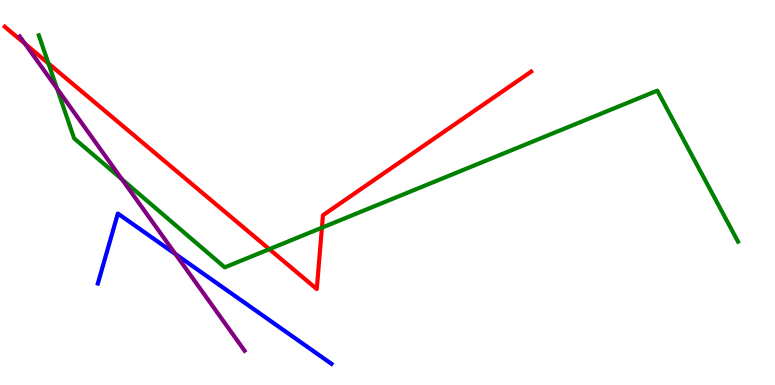[{'lines': ['blue', 'red'], 'intersections': []}, {'lines': ['green', 'red'], 'intersections': [{'x': 0.625, 'y': 8.35}, {'x': 3.48, 'y': 3.53}, {'x': 4.15, 'y': 4.09}]}, {'lines': ['purple', 'red'], 'intersections': [{'x': 0.323, 'y': 8.86}]}, {'lines': ['blue', 'green'], 'intersections': []}, {'lines': ['blue', 'purple'], 'intersections': [{'x': 2.26, 'y': 3.4}]}, {'lines': ['green', 'purple'], 'intersections': [{'x': 0.736, 'y': 7.7}, {'x': 1.57, 'y': 5.34}]}]